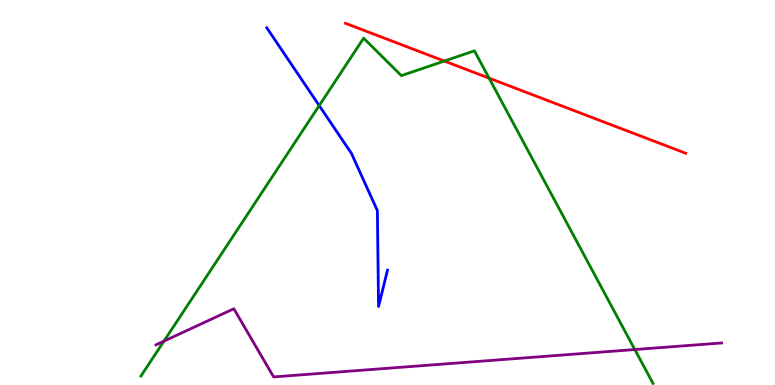[{'lines': ['blue', 'red'], 'intersections': []}, {'lines': ['green', 'red'], 'intersections': [{'x': 5.73, 'y': 8.41}, {'x': 6.31, 'y': 7.97}]}, {'lines': ['purple', 'red'], 'intersections': []}, {'lines': ['blue', 'green'], 'intersections': [{'x': 4.12, 'y': 7.26}]}, {'lines': ['blue', 'purple'], 'intersections': []}, {'lines': ['green', 'purple'], 'intersections': [{'x': 2.12, 'y': 1.14}, {'x': 8.19, 'y': 0.921}]}]